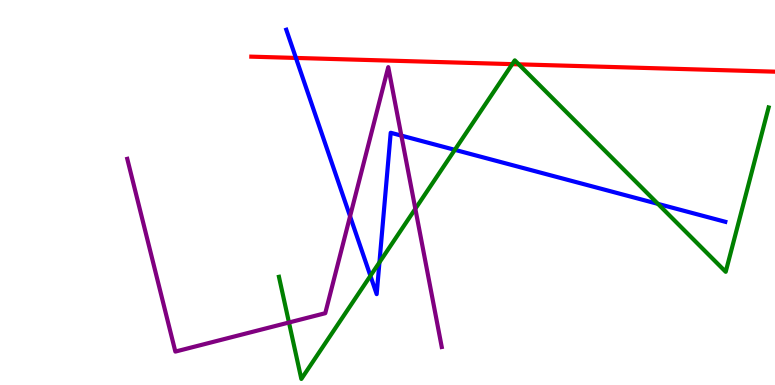[{'lines': ['blue', 'red'], 'intersections': [{'x': 3.82, 'y': 8.5}]}, {'lines': ['green', 'red'], 'intersections': [{'x': 6.61, 'y': 8.33}, {'x': 6.69, 'y': 8.33}]}, {'lines': ['purple', 'red'], 'intersections': []}, {'lines': ['blue', 'green'], 'intersections': [{'x': 4.78, 'y': 2.84}, {'x': 4.9, 'y': 3.18}, {'x': 5.87, 'y': 6.11}, {'x': 8.49, 'y': 4.7}]}, {'lines': ['blue', 'purple'], 'intersections': [{'x': 4.52, 'y': 4.38}, {'x': 5.18, 'y': 6.48}]}, {'lines': ['green', 'purple'], 'intersections': [{'x': 3.73, 'y': 1.62}, {'x': 5.36, 'y': 4.58}]}]